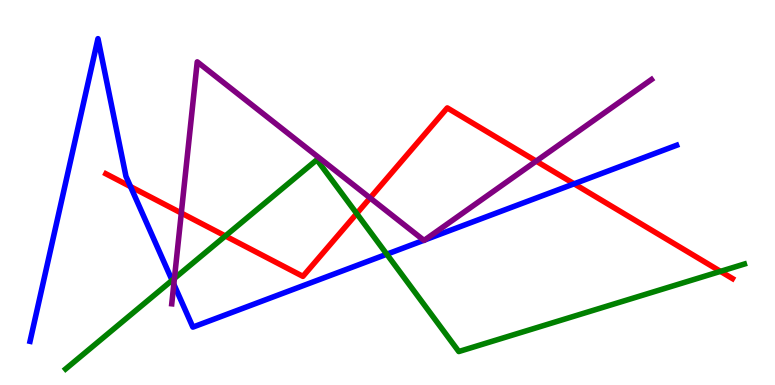[{'lines': ['blue', 'red'], 'intersections': [{'x': 1.68, 'y': 5.15}, {'x': 7.41, 'y': 5.23}]}, {'lines': ['green', 'red'], 'intersections': [{'x': 2.91, 'y': 3.87}, {'x': 4.6, 'y': 4.45}, {'x': 9.3, 'y': 2.95}]}, {'lines': ['purple', 'red'], 'intersections': [{'x': 2.34, 'y': 4.47}, {'x': 4.78, 'y': 4.86}, {'x': 6.92, 'y': 5.82}]}, {'lines': ['blue', 'green'], 'intersections': [{'x': 2.22, 'y': 2.72}, {'x': 4.99, 'y': 3.4}]}, {'lines': ['blue', 'purple'], 'intersections': [{'x': 2.24, 'y': 2.62}, {'x': 5.47, 'y': 3.76}, {'x': 5.48, 'y': 3.77}]}, {'lines': ['green', 'purple'], 'intersections': [{'x': 2.25, 'y': 2.77}]}]